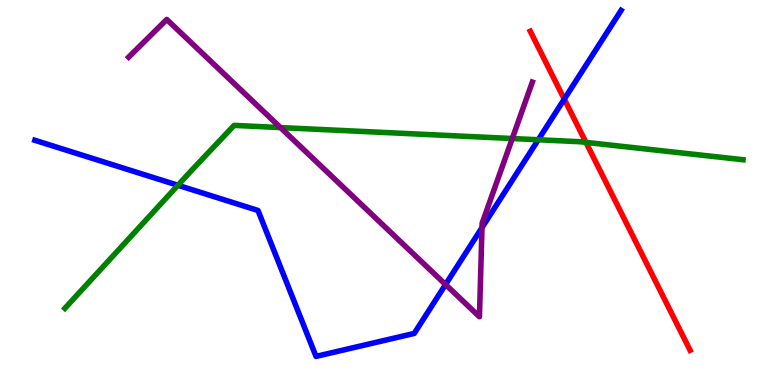[{'lines': ['blue', 'red'], 'intersections': [{'x': 7.28, 'y': 7.42}]}, {'lines': ['green', 'red'], 'intersections': [{'x': 7.56, 'y': 6.3}]}, {'lines': ['purple', 'red'], 'intersections': []}, {'lines': ['blue', 'green'], 'intersections': [{'x': 2.3, 'y': 5.19}, {'x': 6.95, 'y': 6.37}]}, {'lines': ['blue', 'purple'], 'intersections': [{'x': 5.75, 'y': 2.61}, {'x': 6.22, 'y': 4.09}]}, {'lines': ['green', 'purple'], 'intersections': [{'x': 3.62, 'y': 6.69}, {'x': 6.61, 'y': 6.4}]}]